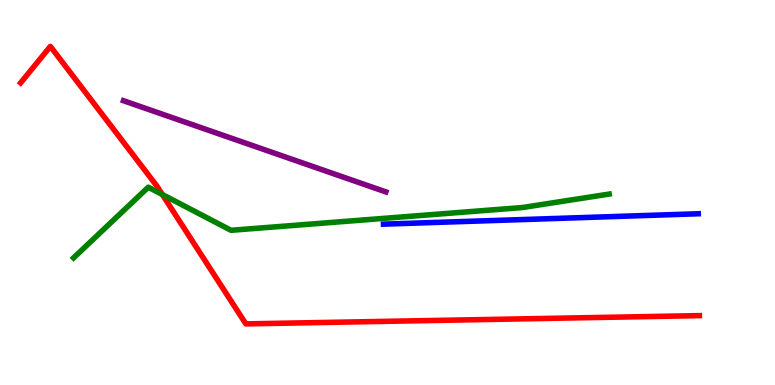[{'lines': ['blue', 'red'], 'intersections': []}, {'lines': ['green', 'red'], 'intersections': [{'x': 2.09, 'y': 4.95}]}, {'lines': ['purple', 'red'], 'intersections': []}, {'lines': ['blue', 'green'], 'intersections': []}, {'lines': ['blue', 'purple'], 'intersections': []}, {'lines': ['green', 'purple'], 'intersections': []}]